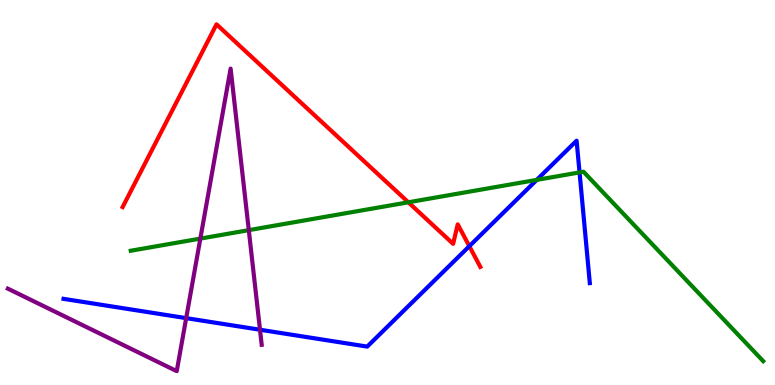[{'lines': ['blue', 'red'], 'intersections': [{'x': 6.06, 'y': 3.61}]}, {'lines': ['green', 'red'], 'intersections': [{'x': 5.27, 'y': 4.75}]}, {'lines': ['purple', 'red'], 'intersections': []}, {'lines': ['blue', 'green'], 'intersections': [{'x': 6.93, 'y': 5.33}, {'x': 7.48, 'y': 5.52}]}, {'lines': ['blue', 'purple'], 'intersections': [{'x': 2.4, 'y': 1.74}, {'x': 3.35, 'y': 1.44}]}, {'lines': ['green', 'purple'], 'intersections': [{'x': 2.59, 'y': 3.8}, {'x': 3.21, 'y': 4.02}]}]